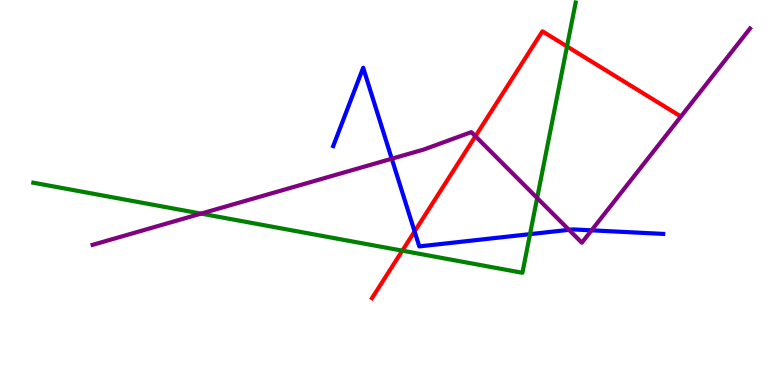[{'lines': ['blue', 'red'], 'intersections': [{'x': 5.35, 'y': 3.99}]}, {'lines': ['green', 'red'], 'intersections': [{'x': 5.19, 'y': 3.49}, {'x': 7.32, 'y': 8.79}]}, {'lines': ['purple', 'red'], 'intersections': [{'x': 6.13, 'y': 6.46}]}, {'lines': ['blue', 'green'], 'intersections': [{'x': 6.84, 'y': 3.92}]}, {'lines': ['blue', 'purple'], 'intersections': [{'x': 5.05, 'y': 5.88}, {'x': 7.34, 'y': 4.03}, {'x': 7.63, 'y': 4.02}]}, {'lines': ['green', 'purple'], 'intersections': [{'x': 2.59, 'y': 4.45}, {'x': 6.93, 'y': 4.86}]}]